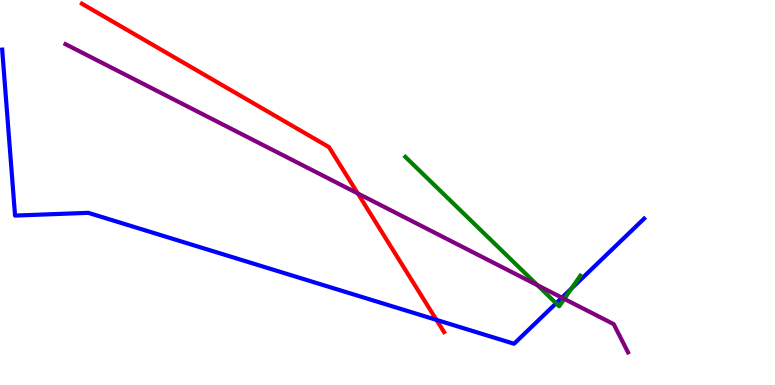[{'lines': ['blue', 'red'], 'intersections': [{'x': 5.63, 'y': 1.69}]}, {'lines': ['green', 'red'], 'intersections': []}, {'lines': ['purple', 'red'], 'intersections': [{'x': 4.62, 'y': 4.98}]}, {'lines': ['blue', 'green'], 'intersections': [{'x': 7.18, 'y': 2.12}, {'x': 7.37, 'y': 2.51}]}, {'lines': ['blue', 'purple'], 'intersections': [{'x': 7.25, 'y': 2.27}]}, {'lines': ['green', 'purple'], 'intersections': [{'x': 6.94, 'y': 2.59}, {'x': 7.28, 'y': 2.24}]}]